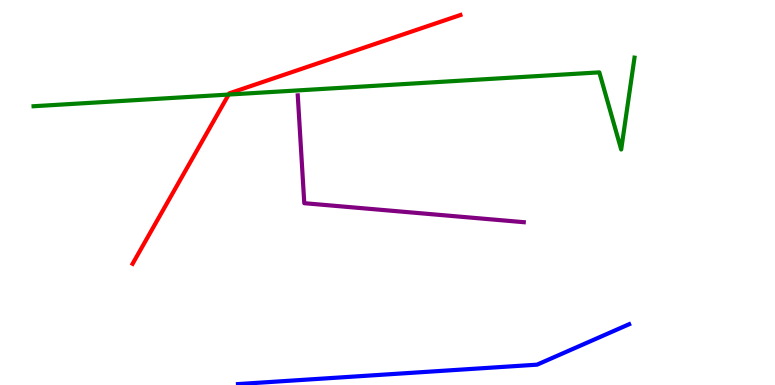[{'lines': ['blue', 'red'], 'intersections': []}, {'lines': ['green', 'red'], 'intersections': [{'x': 2.95, 'y': 7.54}]}, {'lines': ['purple', 'red'], 'intersections': []}, {'lines': ['blue', 'green'], 'intersections': []}, {'lines': ['blue', 'purple'], 'intersections': []}, {'lines': ['green', 'purple'], 'intersections': []}]